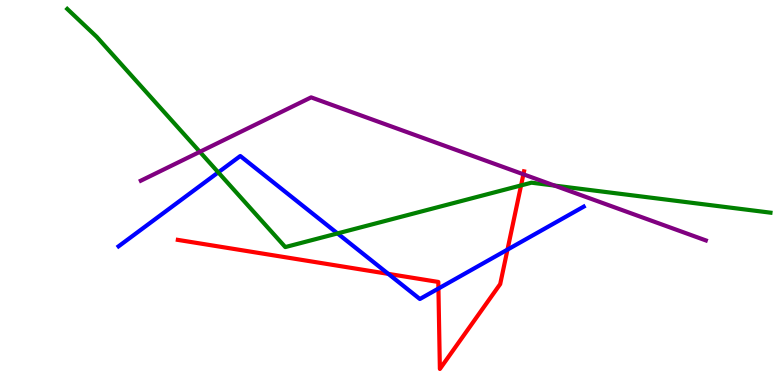[{'lines': ['blue', 'red'], 'intersections': [{'x': 5.01, 'y': 2.89}, {'x': 5.66, 'y': 2.51}, {'x': 6.55, 'y': 3.52}]}, {'lines': ['green', 'red'], 'intersections': [{'x': 6.72, 'y': 5.18}]}, {'lines': ['purple', 'red'], 'intersections': [{'x': 6.75, 'y': 5.47}]}, {'lines': ['blue', 'green'], 'intersections': [{'x': 2.82, 'y': 5.52}, {'x': 4.36, 'y': 3.94}]}, {'lines': ['blue', 'purple'], 'intersections': []}, {'lines': ['green', 'purple'], 'intersections': [{'x': 2.58, 'y': 6.06}, {'x': 7.16, 'y': 5.18}]}]